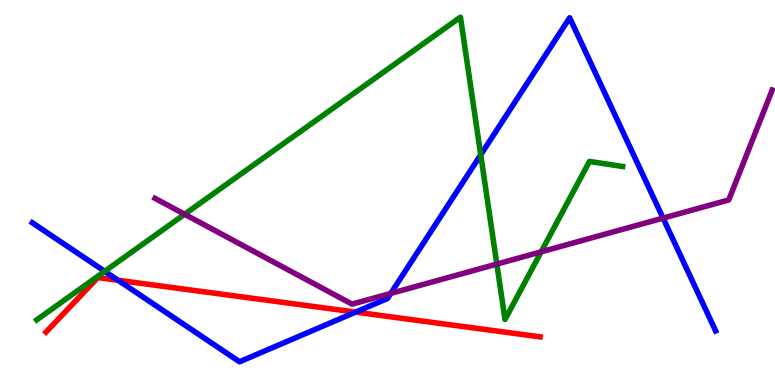[{'lines': ['blue', 'red'], 'intersections': [{'x': 1.52, 'y': 2.72}, {'x': 4.59, 'y': 1.89}]}, {'lines': ['green', 'red'], 'intersections': []}, {'lines': ['purple', 'red'], 'intersections': []}, {'lines': ['blue', 'green'], 'intersections': [{'x': 1.35, 'y': 2.95}, {'x': 6.2, 'y': 5.98}]}, {'lines': ['blue', 'purple'], 'intersections': [{'x': 5.04, 'y': 2.38}, {'x': 8.56, 'y': 4.33}]}, {'lines': ['green', 'purple'], 'intersections': [{'x': 2.38, 'y': 4.44}, {'x': 6.41, 'y': 3.14}, {'x': 6.98, 'y': 3.46}]}]